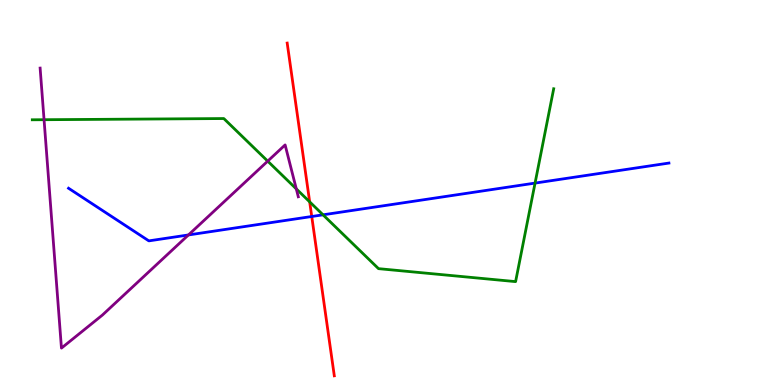[{'lines': ['blue', 'red'], 'intersections': [{'x': 4.02, 'y': 4.38}]}, {'lines': ['green', 'red'], 'intersections': [{'x': 4.0, 'y': 4.76}]}, {'lines': ['purple', 'red'], 'intersections': []}, {'lines': ['blue', 'green'], 'intersections': [{'x': 4.17, 'y': 4.42}, {'x': 6.9, 'y': 5.24}]}, {'lines': ['blue', 'purple'], 'intersections': [{'x': 2.43, 'y': 3.9}]}, {'lines': ['green', 'purple'], 'intersections': [{'x': 0.568, 'y': 6.89}, {'x': 3.45, 'y': 5.81}, {'x': 3.82, 'y': 5.09}]}]